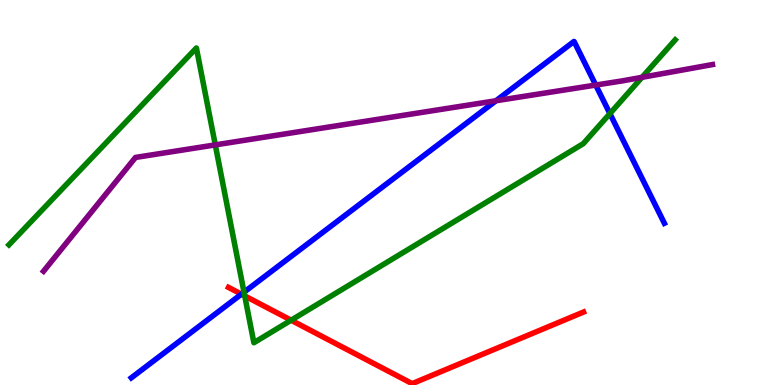[{'lines': ['blue', 'red'], 'intersections': [{'x': 3.12, 'y': 2.36}]}, {'lines': ['green', 'red'], 'intersections': [{'x': 3.16, 'y': 2.31}, {'x': 3.76, 'y': 1.68}]}, {'lines': ['purple', 'red'], 'intersections': []}, {'lines': ['blue', 'green'], 'intersections': [{'x': 3.15, 'y': 2.41}, {'x': 7.87, 'y': 7.05}]}, {'lines': ['blue', 'purple'], 'intersections': [{'x': 6.4, 'y': 7.38}, {'x': 7.69, 'y': 7.79}]}, {'lines': ['green', 'purple'], 'intersections': [{'x': 2.78, 'y': 6.24}, {'x': 8.28, 'y': 7.99}]}]